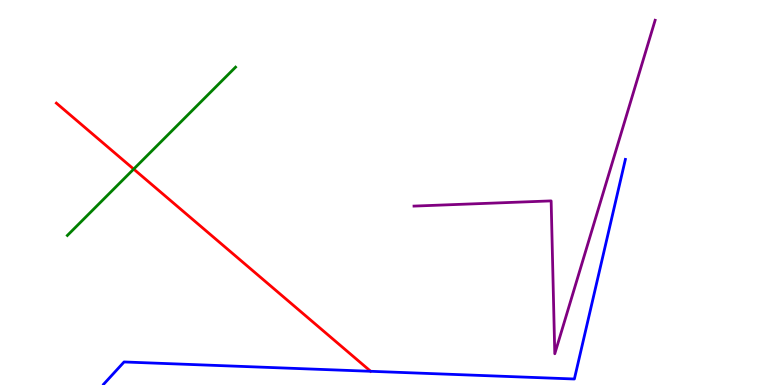[{'lines': ['blue', 'red'], 'intersections': []}, {'lines': ['green', 'red'], 'intersections': [{'x': 1.72, 'y': 5.61}]}, {'lines': ['purple', 'red'], 'intersections': []}, {'lines': ['blue', 'green'], 'intersections': []}, {'lines': ['blue', 'purple'], 'intersections': []}, {'lines': ['green', 'purple'], 'intersections': []}]